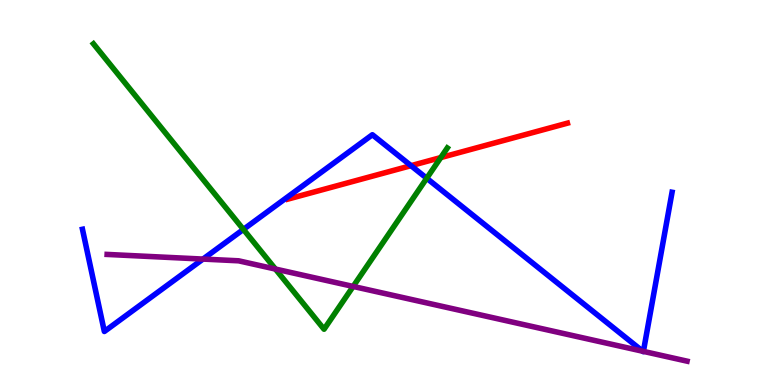[{'lines': ['blue', 'red'], 'intersections': [{'x': 5.3, 'y': 5.7}]}, {'lines': ['green', 'red'], 'intersections': [{'x': 5.69, 'y': 5.91}]}, {'lines': ['purple', 'red'], 'intersections': []}, {'lines': ['blue', 'green'], 'intersections': [{'x': 3.14, 'y': 4.04}, {'x': 5.51, 'y': 5.37}]}, {'lines': ['blue', 'purple'], 'intersections': [{'x': 2.62, 'y': 3.27}, {'x': 8.29, 'y': 0.877}, {'x': 8.3, 'y': 0.873}]}, {'lines': ['green', 'purple'], 'intersections': [{'x': 3.55, 'y': 3.01}, {'x': 4.56, 'y': 2.56}]}]